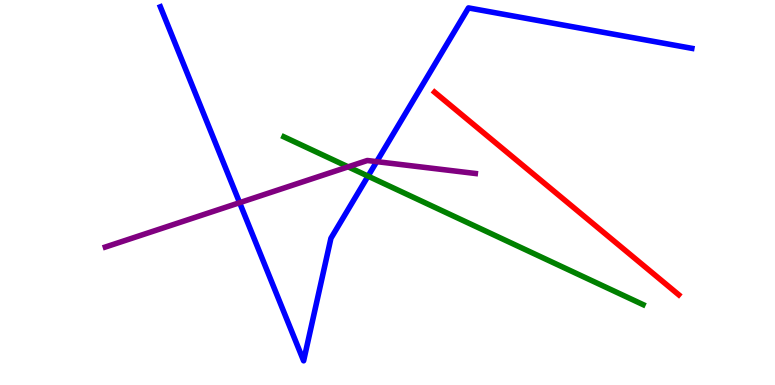[{'lines': ['blue', 'red'], 'intersections': []}, {'lines': ['green', 'red'], 'intersections': []}, {'lines': ['purple', 'red'], 'intersections': []}, {'lines': ['blue', 'green'], 'intersections': [{'x': 4.75, 'y': 5.43}]}, {'lines': ['blue', 'purple'], 'intersections': [{'x': 3.09, 'y': 4.74}, {'x': 4.86, 'y': 5.8}]}, {'lines': ['green', 'purple'], 'intersections': [{'x': 4.49, 'y': 5.67}]}]